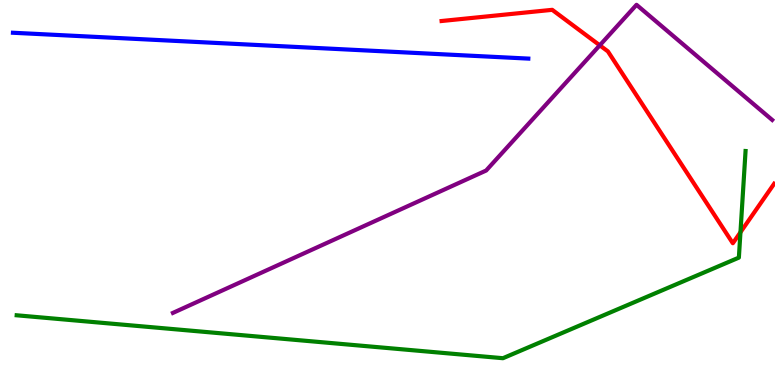[{'lines': ['blue', 'red'], 'intersections': []}, {'lines': ['green', 'red'], 'intersections': [{'x': 9.55, 'y': 3.97}]}, {'lines': ['purple', 'red'], 'intersections': [{'x': 7.74, 'y': 8.82}]}, {'lines': ['blue', 'green'], 'intersections': []}, {'lines': ['blue', 'purple'], 'intersections': []}, {'lines': ['green', 'purple'], 'intersections': []}]